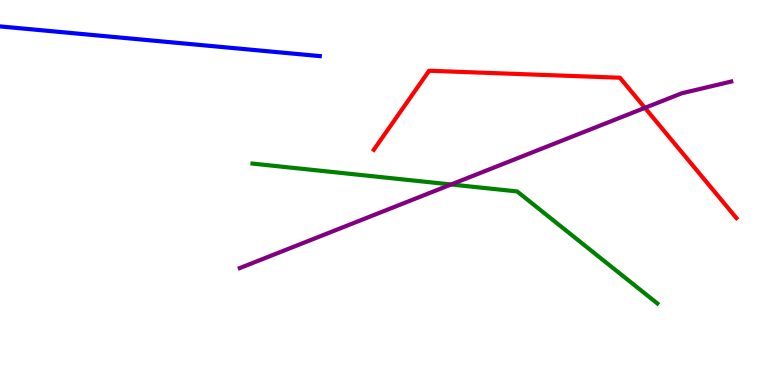[{'lines': ['blue', 'red'], 'intersections': []}, {'lines': ['green', 'red'], 'intersections': []}, {'lines': ['purple', 'red'], 'intersections': [{'x': 8.32, 'y': 7.2}]}, {'lines': ['blue', 'green'], 'intersections': []}, {'lines': ['blue', 'purple'], 'intersections': []}, {'lines': ['green', 'purple'], 'intersections': [{'x': 5.82, 'y': 5.21}]}]